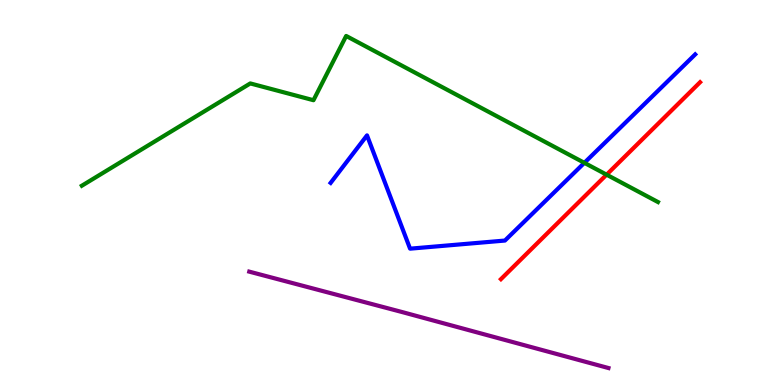[{'lines': ['blue', 'red'], 'intersections': []}, {'lines': ['green', 'red'], 'intersections': [{'x': 7.83, 'y': 5.46}]}, {'lines': ['purple', 'red'], 'intersections': []}, {'lines': ['blue', 'green'], 'intersections': [{'x': 7.54, 'y': 5.77}]}, {'lines': ['blue', 'purple'], 'intersections': []}, {'lines': ['green', 'purple'], 'intersections': []}]